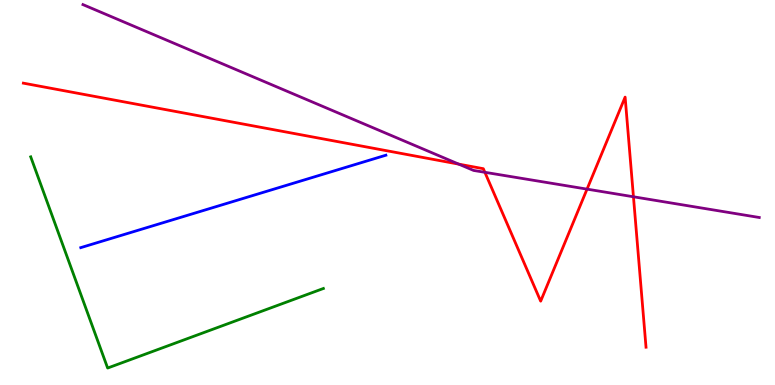[{'lines': ['blue', 'red'], 'intersections': []}, {'lines': ['green', 'red'], 'intersections': []}, {'lines': ['purple', 'red'], 'intersections': [{'x': 5.92, 'y': 5.74}, {'x': 6.26, 'y': 5.52}, {'x': 7.57, 'y': 5.09}, {'x': 8.17, 'y': 4.89}]}, {'lines': ['blue', 'green'], 'intersections': []}, {'lines': ['blue', 'purple'], 'intersections': []}, {'lines': ['green', 'purple'], 'intersections': []}]